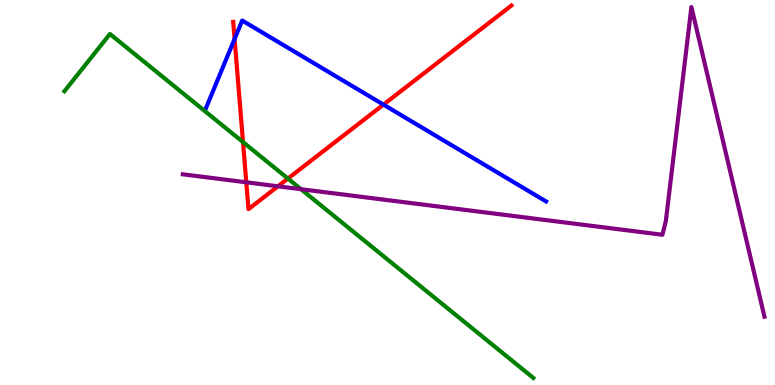[{'lines': ['blue', 'red'], 'intersections': [{'x': 3.03, 'y': 8.99}, {'x': 4.95, 'y': 7.28}]}, {'lines': ['green', 'red'], 'intersections': [{'x': 3.14, 'y': 6.31}, {'x': 3.72, 'y': 5.36}]}, {'lines': ['purple', 'red'], 'intersections': [{'x': 3.18, 'y': 5.26}, {'x': 3.59, 'y': 5.16}]}, {'lines': ['blue', 'green'], 'intersections': []}, {'lines': ['blue', 'purple'], 'intersections': []}, {'lines': ['green', 'purple'], 'intersections': [{'x': 3.88, 'y': 5.09}]}]